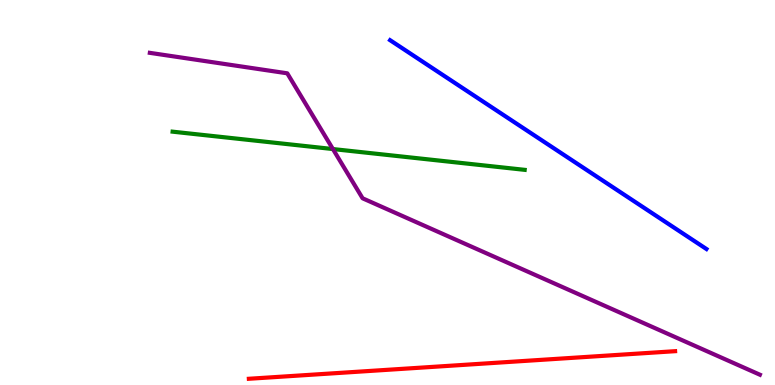[{'lines': ['blue', 'red'], 'intersections': []}, {'lines': ['green', 'red'], 'intersections': []}, {'lines': ['purple', 'red'], 'intersections': []}, {'lines': ['blue', 'green'], 'intersections': []}, {'lines': ['blue', 'purple'], 'intersections': []}, {'lines': ['green', 'purple'], 'intersections': [{'x': 4.3, 'y': 6.13}]}]